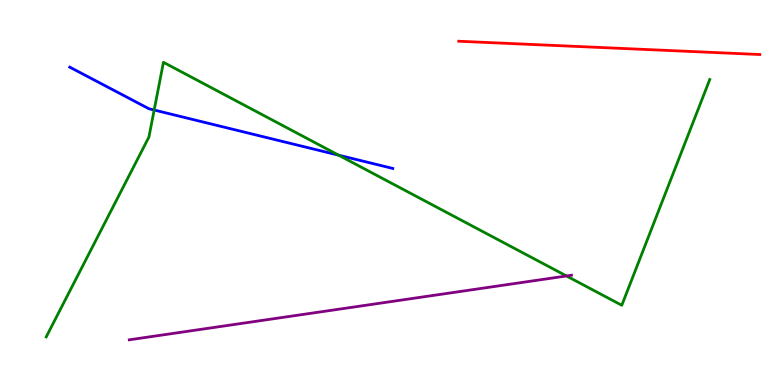[{'lines': ['blue', 'red'], 'intersections': []}, {'lines': ['green', 'red'], 'intersections': []}, {'lines': ['purple', 'red'], 'intersections': []}, {'lines': ['blue', 'green'], 'intersections': [{'x': 1.99, 'y': 7.14}, {'x': 4.37, 'y': 5.97}]}, {'lines': ['blue', 'purple'], 'intersections': []}, {'lines': ['green', 'purple'], 'intersections': [{'x': 7.31, 'y': 2.83}]}]